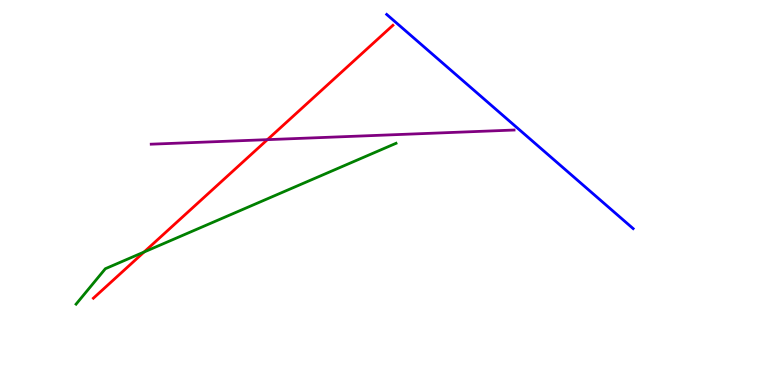[{'lines': ['blue', 'red'], 'intersections': []}, {'lines': ['green', 'red'], 'intersections': [{'x': 1.86, 'y': 3.45}]}, {'lines': ['purple', 'red'], 'intersections': [{'x': 3.45, 'y': 6.37}]}, {'lines': ['blue', 'green'], 'intersections': []}, {'lines': ['blue', 'purple'], 'intersections': []}, {'lines': ['green', 'purple'], 'intersections': []}]